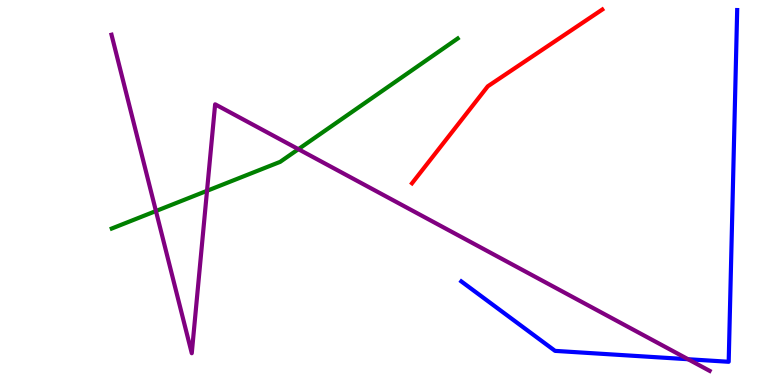[{'lines': ['blue', 'red'], 'intersections': []}, {'lines': ['green', 'red'], 'intersections': []}, {'lines': ['purple', 'red'], 'intersections': []}, {'lines': ['blue', 'green'], 'intersections': []}, {'lines': ['blue', 'purple'], 'intersections': [{'x': 8.88, 'y': 0.669}]}, {'lines': ['green', 'purple'], 'intersections': [{'x': 2.01, 'y': 4.52}, {'x': 2.67, 'y': 5.04}, {'x': 3.85, 'y': 6.13}]}]